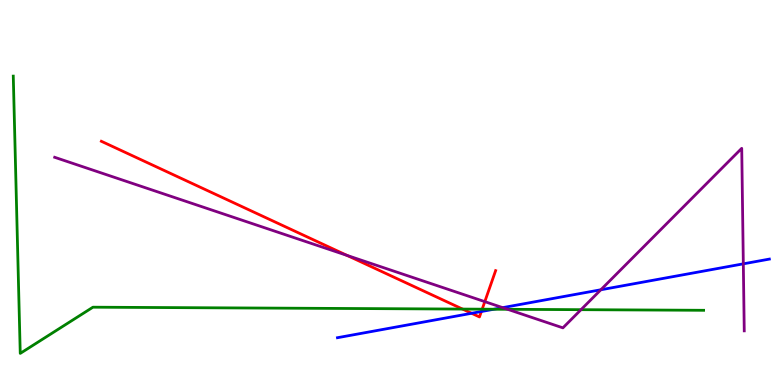[{'lines': ['blue', 'red'], 'intersections': [{'x': 6.09, 'y': 1.86}, {'x': 6.21, 'y': 1.91}]}, {'lines': ['green', 'red'], 'intersections': [{'x': 5.97, 'y': 1.97}, {'x': 6.22, 'y': 1.97}]}, {'lines': ['purple', 'red'], 'intersections': [{'x': 4.48, 'y': 3.37}, {'x': 6.26, 'y': 2.17}]}, {'lines': ['blue', 'green'], 'intersections': [{'x': 6.37, 'y': 1.97}]}, {'lines': ['blue', 'purple'], 'intersections': [{'x': 6.49, 'y': 2.01}, {'x': 7.75, 'y': 2.47}, {'x': 9.59, 'y': 3.15}]}, {'lines': ['green', 'purple'], 'intersections': [{'x': 6.55, 'y': 1.97}, {'x': 7.5, 'y': 1.96}]}]